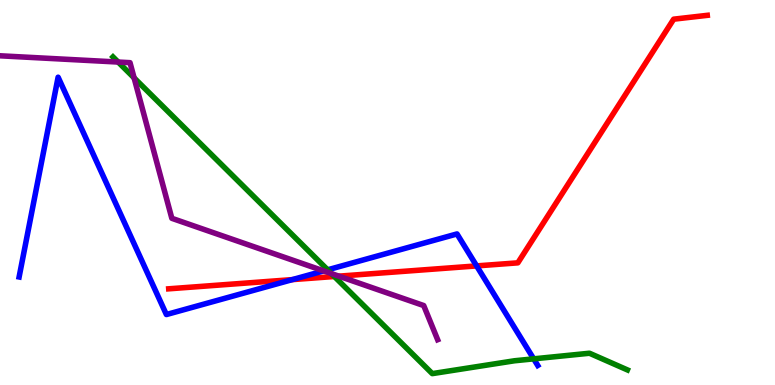[{'lines': ['blue', 'red'], 'intersections': [{'x': 3.77, 'y': 2.74}, {'x': 6.15, 'y': 3.09}]}, {'lines': ['green', 'red'], 'intersections': [{'x': 4.31, 'y': 2.82}]}, {'lines': ['purple', 'red'], 'intersections': [{'x': 4.37, 'y': 2.83}]}, {'lines': ['blue', 'green'], 'intersections': [{'x': 4.23, 'y': 2.99}, {'x': 6.89, 'y': 0.679}]}, {'lines': ['blue', 'purple'], 'intersections': [{'x': 4.18, 'y': 2.96}]}, {'lines': ['green', 'purple'], 'intersections': [{'x': 1.52, 'y': 8.39}, {'x': 1.73, 'y': 7.98}, {'x': 4.28, 'y': 2.89}]}]